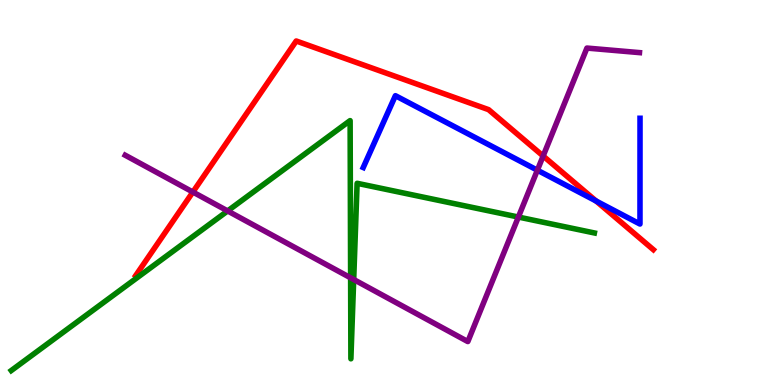[{'lines': ['blue', 'red'], 'intersections': [{'x': 7.69, 'y': 4.78}]}, {'lines': ['green', 'red'], 'intersections': []}, {'lines': ['purple', 'red'], 'intersections': [{'x': 2.49, 'y': 5.01}, {'x': 7.01, 'y': 5.95}]}, {'lines': ['blue', 'green'], 'intersections': []}, {'lines': ['blue', 'purple'], 'intersections': [{'x': 6.93, 'y': 5.58}]}, {'lines': ['green', 'purple'], 'intersections': [{'x': 2.94, 'y': 4.52}, {'x': 4.52, 'y': 2.78}, {'x': 4.56, 'y': 2.74}, {'x': 6.69, 'y': 4.36}]}]